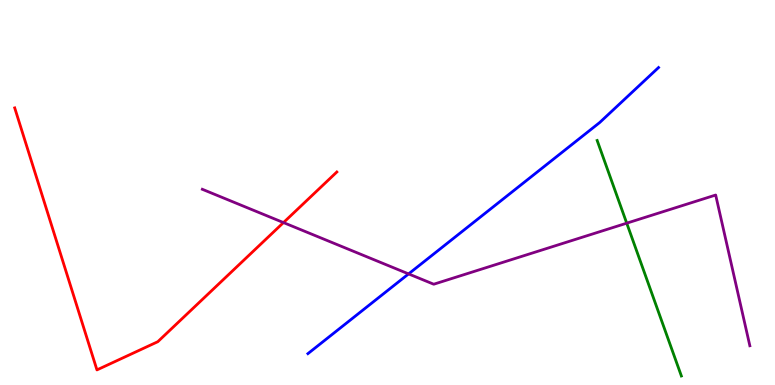[{'lines': ['blue', 'red'], 'intersections': []}, {'lines': ['green', 'red'], 'intersections': []}, {'lines': ['purple', 'red'], 'intersections': [{'x': 3.66, 'y': 4.22}]}, {'lines': ['blue', 'green'], 'intersections': []}, {'lines': ['blue', 'purple'], 'intersections': [{'x': 5.27, 'y': 2.89}]}, {'lines': ['green', 'purple'], 'intersections': [{'x': 8.09, 'y': 4.2}]}]